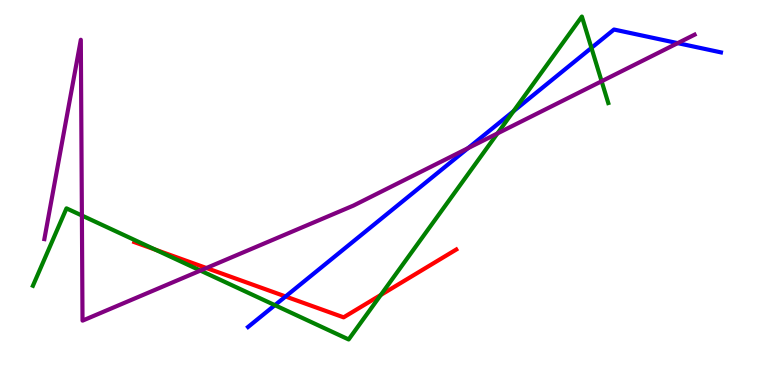[{'lines': ['blue', 'red'], 'intersections': [{'x': 3.68, 'y': 2.3}]}, {'lines': ['green', 'red'], 'intersections': [{'x': 2.01, 'y': 3.51}, {'x': 4.91, 'y': 2.34}]}, {'lines': ['purple', 'red'], 'intersections': [{'x': 2.66, 'y': 3.04}]}, {'lines': ['blue', 'green'], 'intersections': [{'x': 3.55, 'y': 2.07}, {'x': 6.63, 'y': 7.11}, {'x': 7.63, 'y': 8.76}]}, {'lines': ['blue', 'purple'], 'intersections': [{'x': 6.04, 'y': 6.15}, {'x': 8.74, 'y': 8.88}]}, {'lines': ['green', 'purple'], 'intersections': [{'x': 1.06, 'y': 4.4}, {'x': 2.59, 'y': 2.97}, {'x': 6.42, 'y': 6.53}, {'x': 7.76, 'y': 7.89}]}]